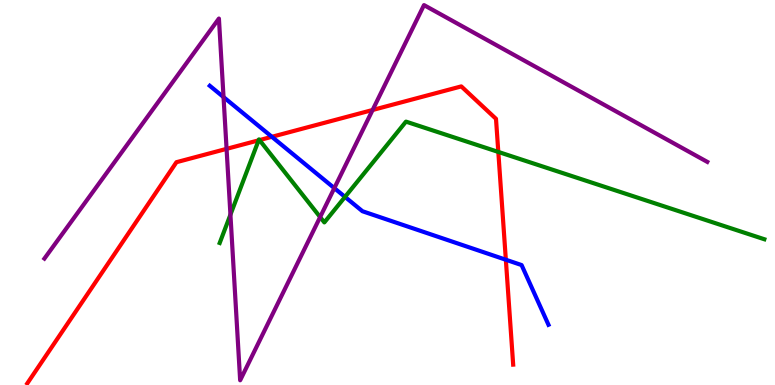[{'lines': ['blue', 'red'], 'intersections': [{'x': 3.51, 'y': 6.45}, {'x': 6.53, 'y': 3.25}]}, {'lines': ['green', 'red'], 'intersections': [{'x': 3.34, 'y': 6.36}, {'x': 3.35, 'y': 6.36}, {'x': 6.43, 'y': 6.05}]}, {'lines': ['purple', 'red'], 'intersections': [{'x': 2.92, 'y': 6.13}, {'x': 4.81, 'y': 7.14}]}, {'lines': ['blue', 'green'], 'intersections': [{'x': 4.45, 'y': 4.89}]}, {'lines': ['blue', 'purple'], 'intersections': [{'x': 2.88, 'y': 7.48}, {'x': 4.31, 'y': 5.11}]}, {'lines': ['green', 'purple'], 'intersections': [{'x': 2.97, 'y': 4.42}, {'x': 4.13, 'y': 4.36}]}]